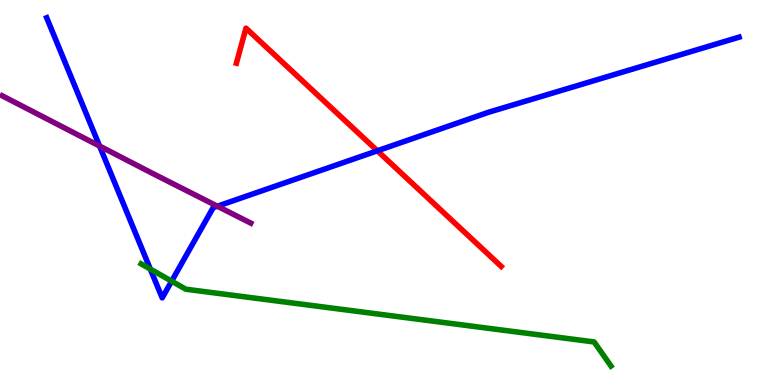[{'lines': ['blue', 'red'], 'intersections': [{'x': 4.87, 'y': 6.08}]}, {'lines': ['green', 'red'], 'intersections': []}, {'lines': ['purple', 'red'], 'intersections': []}, {'lines': ['blue', 'green'], 'intersections': [{'x': 1.94, 'y': 3.01}, {'x': 2.21, 'y': 2.7}]}, {'lines': ['blue', 'purple'], 'intersections': [{'x': 1.28, 'y': 6.21}, {'x': 2.81, 'y': 4.64}]}, {'lines': ['green', 'purple'], 'intersections': []}]